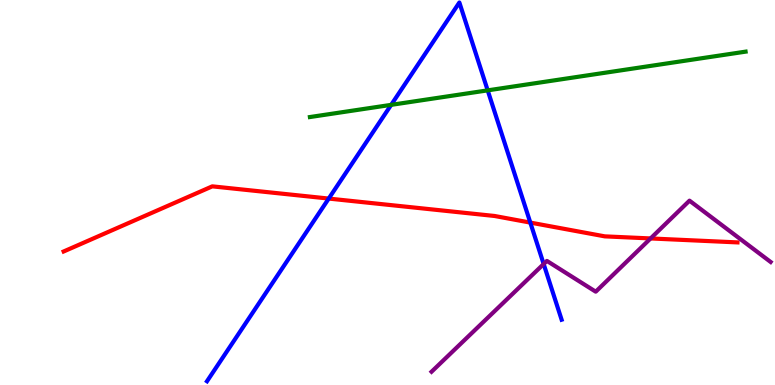[{'lines': ['blue', 'red'], 'intersections': [{'x': 4.24, 'y': 4.84}, {'x': 6.84, 'y': 4.22}]}, {'lines': ['green', 'red'], 'intersections': []}, {'lines': ['purple', 'red'], 'intersections': [{'x': 8.39, 'y': 3.81}]}, {'lines': ['blue', 'green'], 'intersections': [{'x': 5.05, 'y': 7.28}, {'x': 6.29, 'y': 7.65}]}, {'lines': ['blue', 'purple'], 'intersections': [{'x': 7.02, 'y': 3.14}]}, {'lines': ['green', 'purple'], 'intersections': []}]